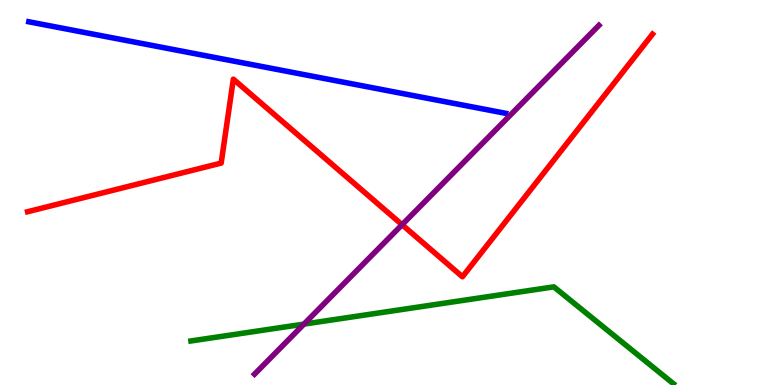[{'lines': ['blue', 'red'], 'intersections': []}, {'lines': ['green', 'red'], 'intersections': []}, {'lines': ['purple', 'red'], 'intersections': [{'x': 5.19, 'y': 4.16}]}, {'lines': ['blue', 'green'], 'intersections': []}, {'lines': ['blue', 'purple'], 'intersections': []}, {'lines': ['green', 'purple'], 'intersections': [{'x': 3.92, 'y': 1.58}]}]